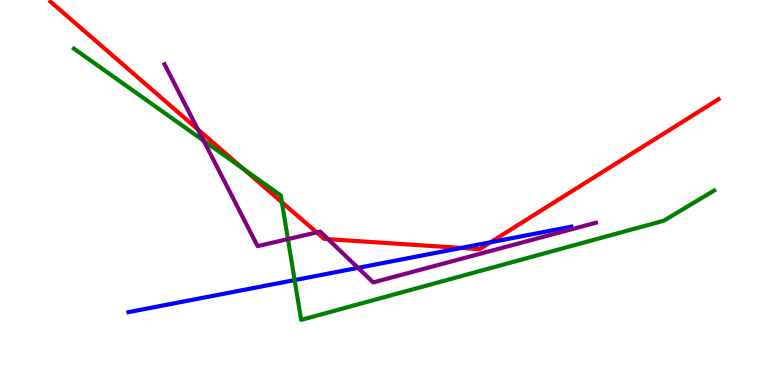[{'lines': ['blue', 'red'], 'intersections': [{'x': 5.95, 'y': 3.56}, {'x': 6.33, 'y': 3.71}]}, {'lines': ['green', 'red'], 'intersections': [{'x': 3.14, 'y': 5.61}, {'x': 3.64, 'y': 4.75}]}, {'lines': ['purple', 'red'], 'intersections': [{'x': 2.55, 'y': 6.64}, {'x': 4.09, 'y': 3.96}, {'x': 4.23, 'y': 3.79}]}, {'lines': ['blue', 'green'], 'intersections': [{'x': 3.8, 'y': 2.73}]}, {'lines': ['blue', 'purple'], 'intersections': [{'x': 4.62, 'y': 3.04}]}, {'lines': ['green', 'purple'], 'intersections': [{'x': 2.63, 'y': 6.35}, {'x': 3.72, 'y': 3.79}]}]